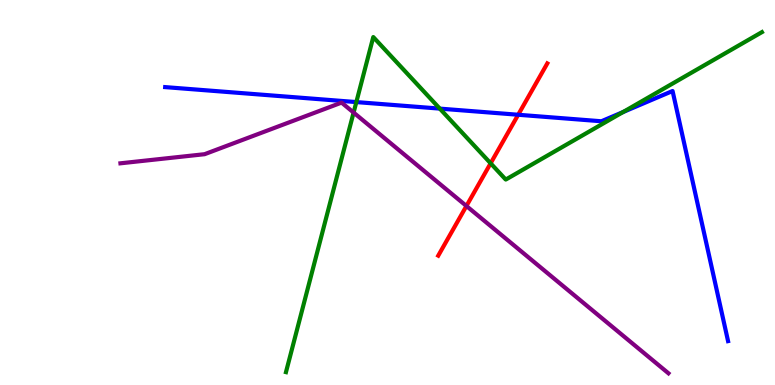[{'lines': ['blue', 'red'], 'intersections': [{'x': 6.69, 'y': 7.02}]}, {'lines': ['green', 'red'], 'intersections': [{'x': 6.33, 'y': 5.76}]}, {'lines': ['purple', 'red'], 'intersections': [{'x': 6.02, 'y': 4.65}]}, {'lines': ['blue', 'green'], 'intersections': [{'x': 4.6, 'y': 7.35}, {'x': 5.67, 'y': 7.18}, {'x': 8.04, 'y': 7.09}]}, {'lines': ['blue', 'purple'], 'intersections': []}, {'lines': ['green', 'purple'], 'intersections': [{'x': 4.56, 'y': 7.08}]}]